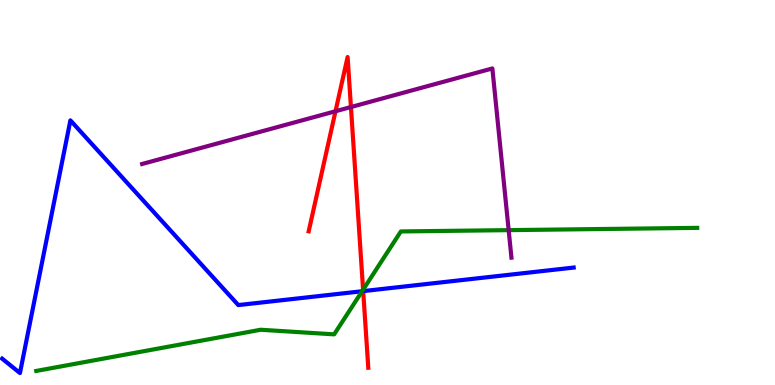[{'lines': ['blue', 'red'], 'intersections': [{'x': 4.69, 'y': 2.44}]}, {'lines': ['green', 'red'], 'intersections': [{'x': 4.69, 'y': 2.47}]}, {'lines': ['purple', 'red'], 'intersections': [{'x': 4.33, 'y': 7.11}, {'x': 4.53, 'y': 7.22}]}, {'lines': ['blue', 'green'], 'intersections': [{'x': 4.67, 'y': 2.44}]}, {'lines': ['blue', 'purple'], 'intersections': []}, {'lines': ['green', 'purple'], 'intersections': [{'x': 6.56, 'y': 4.02}]}]